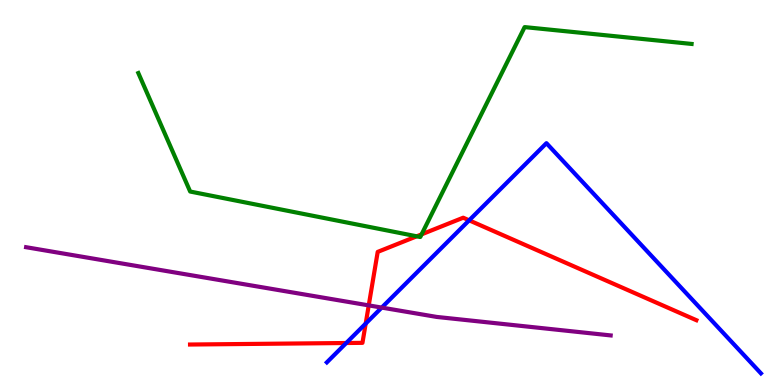[{'lines': ['blue', 'red'], 'intersections': [{'x': 4.47, 'y': 1.09}, {'x': 4.72, 'y': 1.59}, {'x': 6.05, 'y': 4.28}]}, {'lines': ['green', 'red'], 'intersections': [{'x': 5.38, 'y': 3.86}, {'x': 5.44, 'y': 3.91}]}, {'lines': ['purple', 'red'], 'intersections': [{'x': 4.76, 'y': 2.07}]}, {'lines': ['blue', 'green'], 'intersections': []}, {'lines': ['blue', 'purple'], 'intersections': [{'x': 4.93, 'y': 2.01}]}, {'lines': ['green', 'purple'], 'intersections': []}]